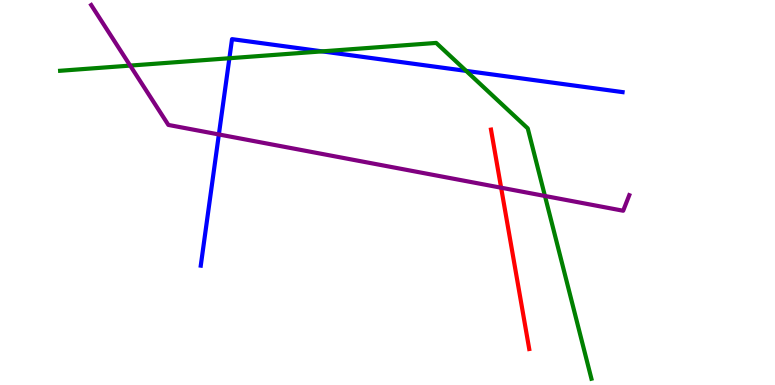[{'lines': ['blue', 'red'], 'intersections': []}, {'lines': ['green', 'red'], 'intersections': []}, {'lines': ['purple', 'red'], 'intersections': [{'x': 6.47, 'y': 5.12}]}, {'lines': ['blue', 'green'], 'intersections': [{'x': 2.96, 'y': 8.49}, {'x': 4.16, 'y': 8.67}, {'x': 6.02, 'y': 8.16}]}, {'lines': ['blue', 'purple'], 'intersections': [{'x': 2.82, 'y': 6.51}]}, {'lines': ['green', 'purple'], 'intersections': [{'x': 1.68, 'y': 8.3}, {'x': 7.03, 'y': 4.91}]}]